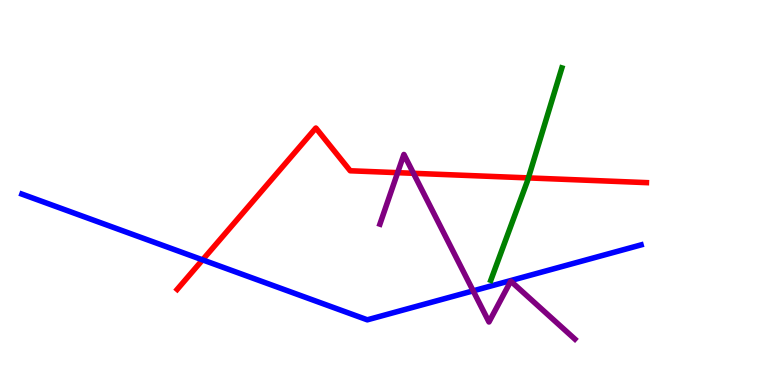[{'lines': ['blue', 'red'], 'intersections': [{'x': 2.61, 'y': 3.25}]}, {'lines': ['green', 'red'], 'intersections': [{'x': 6.82, 'y': 5.38}]}, {'lines': ['purple', 'red'], 'intersections': [{'x': 5.13, 'y': 5.52}, {'x': 5.34, 'y': 5.5}]}, {'lines': ['blue', 'green'], 'intersections': []}, {'lines': ['blue', 'purple'], 'intersections': [{'x': 6.11, 'y': 2.45}]}, {'lines': ['green', 'purple'], 'intersections': []}]